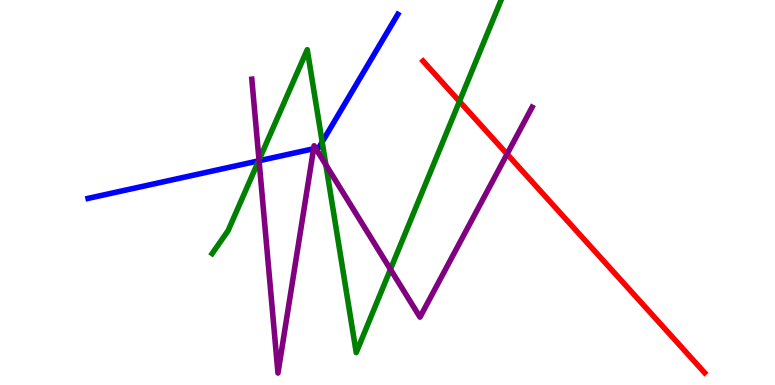[{'lines': ['blue', 'red'], 'intersections': []}, {'lines': ['green', 'red'], 'intersections': [{'x': 5.93, 'y': 7.37}]}, {'lines': ['purple', 'red'], 'intersections': [{'x': 6.54, 'y': 6.0}]}, {'lines': ['blue', 'green'], 'intersections': [{'x': 3.34, 'y': 5.82}, {'x': 4.16, 'y': 6.31}]}, {'lines': ['blue', 'purple'], 'intersections': [{'x': 3.34, 'y': 5.82}, {'x': 4.05, 'y': 6.14}, {'x': 4.07, 'y': 6.15}]}, {'lines': ['green', 'purple'], 'intersections': [{'x': 3.34, 'y': 5.84}, {'x': 4.2, 'y': 5.72}, {'x': 5.04, 'y': 3.0}]}]